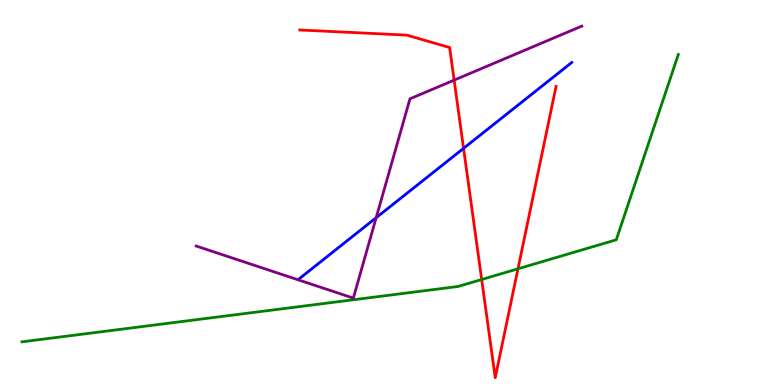[{'lines': ['blue', 'red'], 'intersections': [{'x': 5.98, 'y': 6.15}]}, {'lines': ['green', 'red'], 'intersections': [{'x': 6.22, 'y': 2.74}, {'x': 6.68, 'y': 3.02}]}, {'lines': ['purple', 'red'], 'intersections': [{'x': 5.86, 'y': 7.92}]}, {'lines': ['blue', 'green'], 'intersections': []}, {'lines': ['blue', 'purple'], 'intersections': [{'x': 4.85, 'y': 4.35}]}, {'lines': ['green', 'purple'], 'intersections': []}]